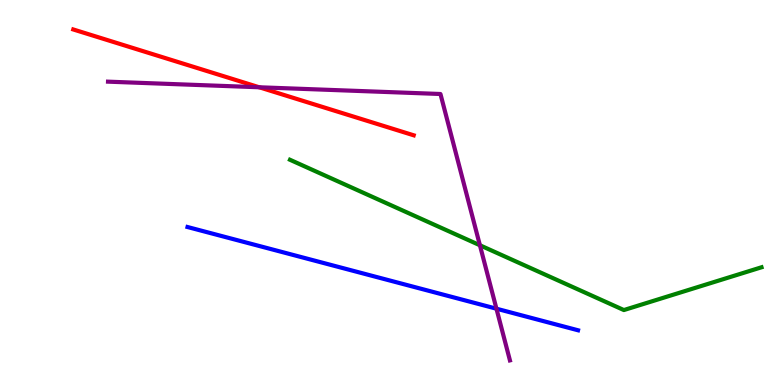[{'lines': ['blue', 'red'], 'intersections': []}, {'lines': ['green', 'red'], 'intersections': []}, {'lines': ['purple', 'red'], 'intersections': [{'x': 3.34, 'y': 7.73}]}, {'lines': ['blue', 'green'], 'intersections': []}, {'lines': ['blue', 'purple'], 'intersections': [{'x': 6.41, 'y': 1.98}]}, {'lines': ['green', 'purple'], 'intersections': [{'x': 6.19, 'y': 3.63}]}]